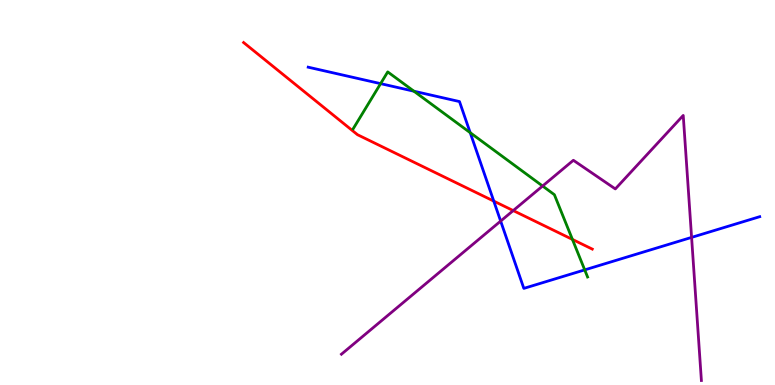[{'lines': ['blue', 'red'], 'intersections': [{'x': 6.37, 'y': 4.78}]}, {'lines': ['green', 'red'], 'intersections': [{'x': 7.39, 'y': 3.78}]}, {'lines': ['purple', 'red'], 'intersections': [{'x': 6.62, 'y': 4.53}]}, {'lines': ['blue', 'green'], 'intersections': [{'x': 4.91, 'y': 7.83}, {'x': 5.34, 'y': 7.63}, {'x': 6.07, 'y': 6.55}, {'x': 7.54, 'y': 2.99}]}, {'lines': ['blue', 'purple'], 'intersections': [{'x': 6.46, 'y': 4.26}, {'x': 8.92, 'y': 3.83}]}, {'lines': ['green', 'purple'], 'intersections': [{'x': 7.0, 'y': 5.17}]}]